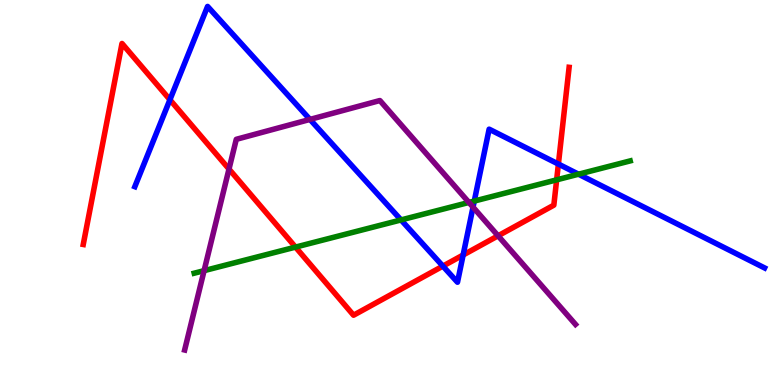[{'lines': ['blue', 'red'], 'intersections': [{'x': 2.19, 'y': 7.41}, {'x': 5.71, 'y': 3.09}, {'x': 5.98, 'y': 3.38}, {'x': 7.21, 'y': 5.74}]}, {'lines': ['green', 'red'], 'intersections': [{'x': 3.81, 'y': 3.58}, {'x': 7.18, 'y': 5.33}]}, {'lines': ['purple', 'red'], 'intersections': [{'x': 2.95, 'y': 5.61}, {'x': 6.43, 'y': 3.88}]}, {'lines': ['blue', 'green'], 'intersections': [{'x': 5.17, 'y': 4.29}, {'x': 6.12, 'y': 4.78}, {'x': 7.46, 'y': 5.48}]}, {'lines': ['blue', 'purple'], 'intersections': [{'x': 4.0, 'y': 6.9}, {'x': 6.1, 'y': 4.62}]}, {'lines': ['green', 'purple'], 'intersections': [{'x': 2.63, 'y': 2.97}, {'x': 6.05, 'y': 4.74}]}]